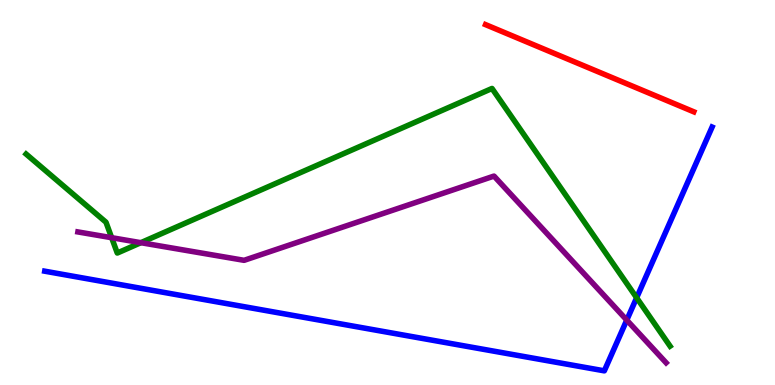[{'lines': ['blue', 'red'], 'intersections': []}, {'lines': ['green', 'red'], 'intersections': []}, {'lines': ['purple', 'red'], 'intersections': []}, {'lines': ['blue', 'green'], 'intersections': [{'x': 8.21, 'y': 2.27}]}, {'lines': ['blue', 'purple'], 'intersections': [{'x': 8.09, 'y': 1.69}]}, {'lines': ['green', 'purple'], 'intersections': [{'x': 1.44, 'y': 3.83}, {'x': 1.82, 'y': 3.7}]}]